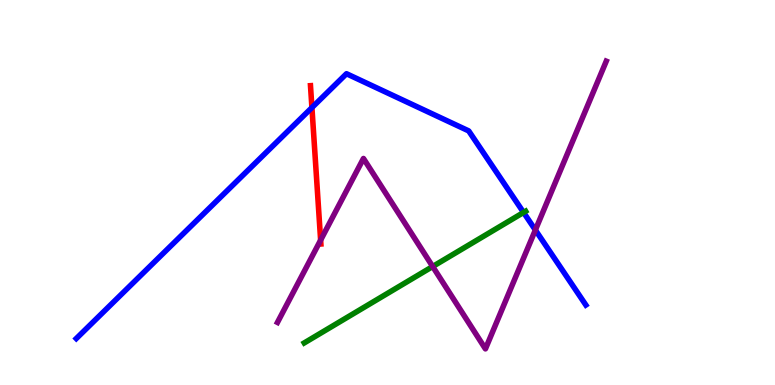[{'lines': ['blue', 'red'], 'intersections': [{'x': 4.02, 'y': 7.21}]}, {'lines': ['green', 'red'], 'intersections': []}, {'lines': ['purple', 'red'], 'intersections': [{'x': 4.14, 'y': 3.76}]}, {'lines': ['blue', 'green'], 'intersections': [{'x': 6.76, 'y': 4.48}]}, {'lines': ['blue', 'purple'], 'intersections': [{'x': 6.91, 'y': 4.03}]}, {'lines': ['green', 'purple'], 'intersections': [{'x': 5.58, 'y': 3.08}]}]